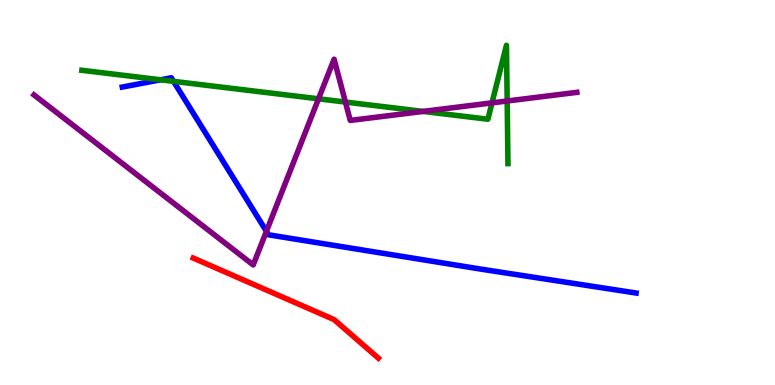[{'lines': ['blue', 'red'], 'intersections': []}, {'lines': ['green', 'red'], 'intersections': []}, {'lines': ['purple', 'red'], 'intersections': []}, {'lines': ['blue', 'green'], 'intersections': [{'x': 2.07, 'y': 7.93}, {'x': 2.24, 'y': 7.89}]}, {'lines': ['blue', 'purple'], 'intersections': [{'x': 3.44, 'y': 3.99}]}, {'lines': ['green', 'purple'], 'intersections': [{'x': 4.11, 'y': 7.43}, {'x': 4.46, 'y': 7.35}, {'x': 5.46, 'y': 7.11}, {'x': 6.35, 'y': 7.33}, {'x': 6.54, 'y': 7.38}]}]